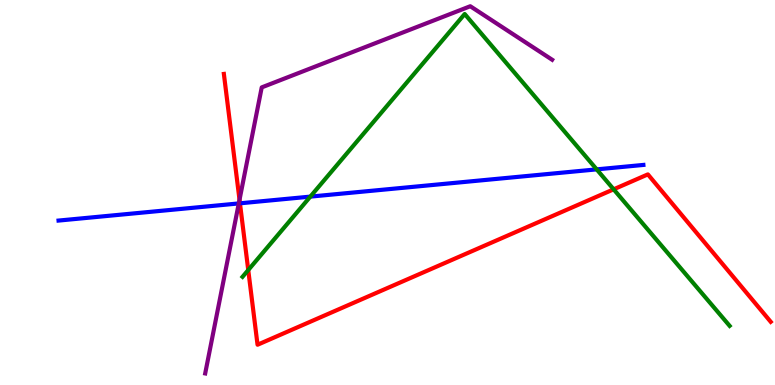[{'lines': ['blue', 'red'], 'intersections': [{'x': 3.1, 'y': 4.72}]}, {'lines': ['green', 'red'], 'intersections': [{'x': 3.2, 'y': 2.99}, {'x': 7.92, 'y': 5.08}]}, {'lines': ['purple', 'red'], 'intersections': [{'x': 3.09, 'y': 4.81}]}, {'lines': ['blue', 'green'], 'intersections': [{'x': 4.0, 'y': 4.89}, {'x': 7.7, 'y': 5.6}]}, {'lines': ['blue', 'purple'], 'intersections': [{'x': 3.08, 'y': 4.72}]}, {'lines': ['green', 'purple'], 'intersections': []}]